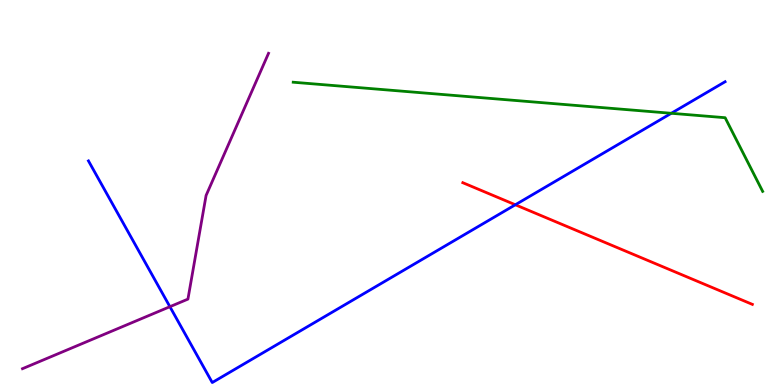[{'lines': ['blue', 'red'], 'intersections': [{'x': 6.65, 'y': 4.68}]}, {'lines': ['green', 'red'], 'intersections': []}, {'lines': ['purple', 'red'], 'intersections': []}, {'lines': ['blue', 'green'], 'intersections': [{'x': 8.66, 'y': 7.06}]}, {'lines': ['blue', 'purple'], 'intersections': [{'x': 2.19, 'y': 2.03}]}, {'lines': ['green', 'purple'], 'intersections': []}]